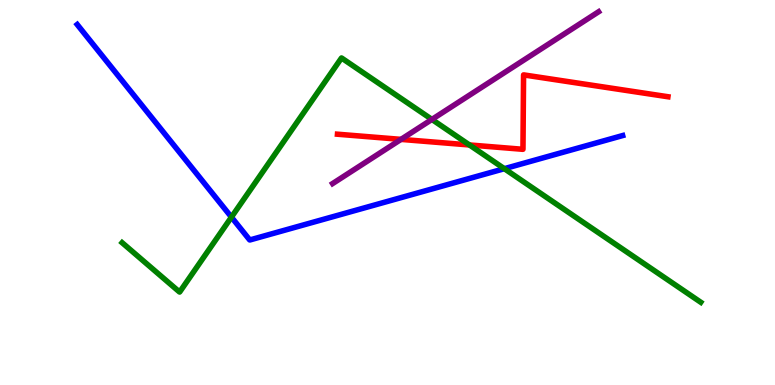[{'lines': ['blue', 'red'], 'intersections': []}, {'lines': ['green', 'red'], 'intersections': [{'x': 6.06, 'y': 6.23}]}, {'lines': ['purple', 'red'], 'intersections': [{'x': 5.17, 'y': 6.38}]}, {'lines': ['blue', 'green'], 'intersections': [{'x': 2.99, 'y': 4.36}, {'x': 6.51, 'y': 5.62}]}, {'lines': ['blue', 'purple'], 'intersections': []}, {'lines': ['green', 'purple'], 'intersections': [{'x': 5.57, 'y': 6.9}]}]